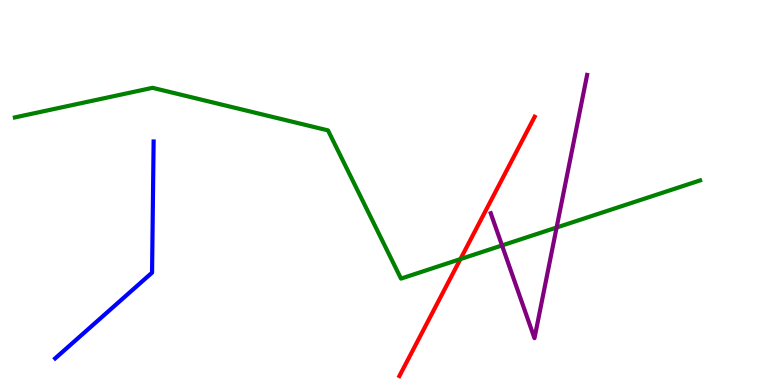[{'lines': ['blue', 'red'], 'intersections': []}, {'lines': ['green', 'red'], 'intersections': [{'x': 5.94, 'y': 3.27}]}, {'lines': ['purple', 'red'], 'intersections': []}, {'lines': ['blue', 'green'], 'intersections': []}, {'lines': ['blue', 'purple'], 'intersections': []}, {'lines': ['green', 'purple'], 'intersections': [{'x': 6.48, 'y': 3.63}, {'x': 7.18, 'y': 4.09}]}]